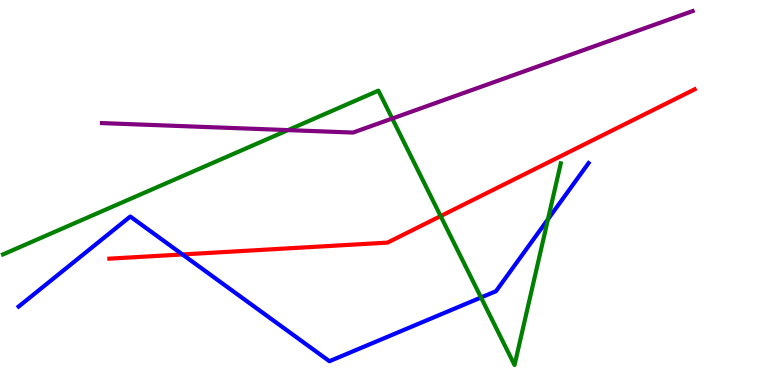[{'lines': ['blue', 'red'], 'intersections': [{'x': 2.35, 'y': 3.39}]}, {'lines': ['green', 'red'], 'intersections': [{'x': 5.69, 'y': 4.39}]}, {'lines': ['purple', 'red'], 'intersections': []}, {'lines': ['blue', 'green'], 'intersections': [{'x': 6.21, 'y': 2.27}, {'x': 7.07, 'y': 4.3}]}, {'lines': ['blue', 'purple'], 'intersections': []}, {'lines': ['green', 'purple'], 'intersections': [{'x': 3.72, 'y': 6.62}, {'x': 5.06, 'y': 6.92}]}]